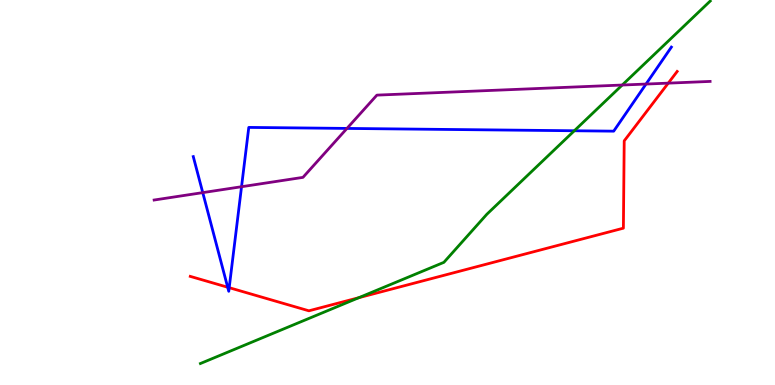[{'lines': ['blue', 'red'], 'intersections': [{'x': 2.94, 'y': 2.54}, {'x': 2.96, 'y': 2.53}]}, {'lines': ['green', 'red'], 'intersections': [{'x': 4.63, 'y': 2.27}]}, {'lines': ['purple', 'red'], 'intersections': [{'x': 8.62, 'y': 7.84}]}, {'lines': ['blue', 'green'], 'intersections': [{'x': 7.41, 'y': 6.6}]}, {'lines': ['blue', 'purple'], 'intersections': [{'x': 2.62, 'y': 5.0}, {'x': 3.12, 'y': 5.15}, {'x': 4.48, 'y': 6.66}, {'x': 8.34, 'y': 7.82}]}, {'lines': ['green', 'purple'], 'intersections': [{'x': 8.03, 'y': 7.79}]}]